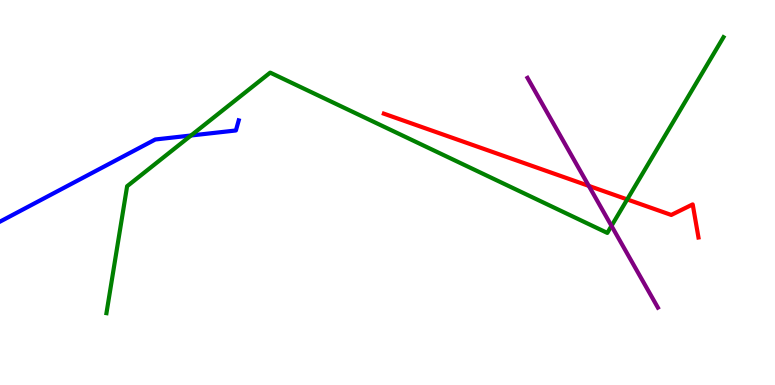[{'lines': ['blue', 'red'], 'intersections': []}, {'lines': ['green', 'red'], 'intersections': [{'x': 8.09, 'y': 4.82}]}, {'lines': ['purple', 'red'], 'intersections': [{'x': 7.6, 'y': 5.17}]}, {'lines': ['blue', 'green'], 'intersections': [{'x': 2.46, 'y': 6.48}]}, {'lines': ['blue', 'purple'], 'intersections': []}, {'lines': ['green', 'purple'], 'intersections': [{'x': 7.89, 'y': 4.13}]}]